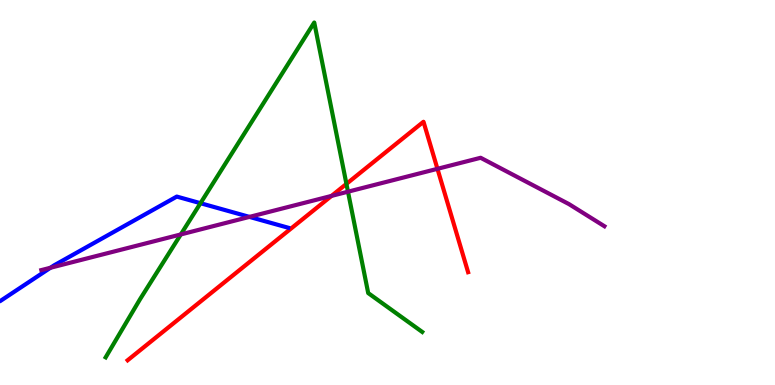[{'lines': ['blue', 'red'], 'intersections': []}, {'lines': ['green', 'red'], 'intersections': [{'x': 4.47, 'y': 5.22}]}, {'lines': ['purple', 'red'], 'intersections': [{'x': 4.28, 'y': 4.91}, {'x': 5.64, 'y': 5.62}]}, {'lines': ['blue', 'green'], 'intersections': [{'x': 2.59, 'y': 4.72}]}, {'lines': ['blue', 'purple'], 'intersections': [{'x': 0.651, 'y': 3.05}, {'x': 3.22, 'y': 4.37}]}, {'lines': ['green', 'purple'], 'intersections': [{'x': 2.33, 'y': 3.91}, {'x': 4.49, 'y': 5.02}]}]